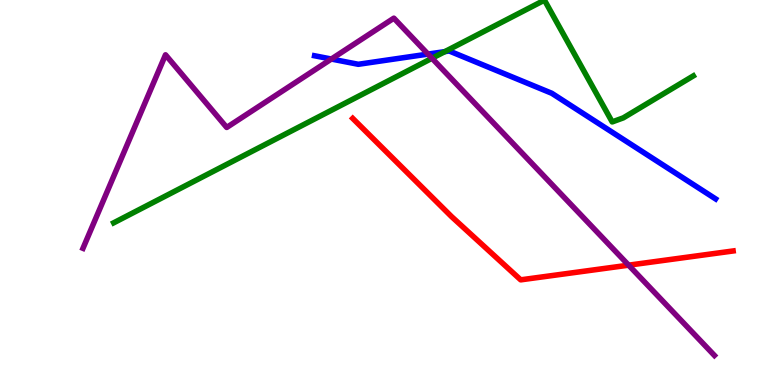[{'lines': ['blue', 'red'], 'intersections': []}, {'lines': ['green', 'red'], 'intersections': []}, {'lines': ['purple', 'red'], 'intersections': [{'x': 8.11, 'y': 3.11}]}, {'lines': ['blue', 'green'], 'intersections': [{'x': 5.74, 'y': 8.66}]}, {'lines': ['blue', 'purple'], 'intersections': [{'x': 4.28, 'y': 8.47}, {'x': 5.52, 'y': 8.59}]}, {'lines': ['green', 'purple'], 'intersections': [{'x': 5.57, 'y': 8.49}]}]